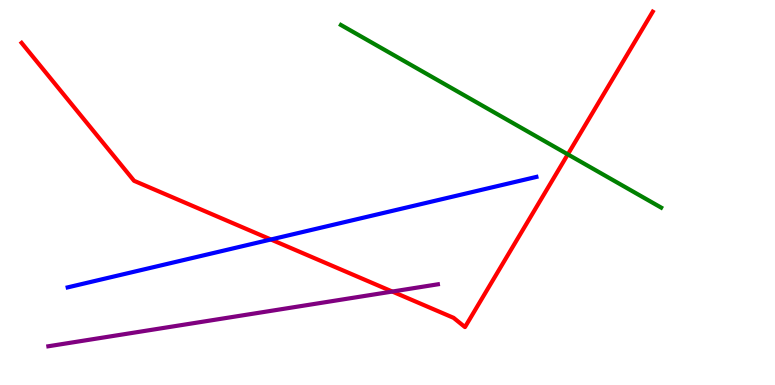[{'lines': ['blue', 'red'], 'intersections': [{'x': 3.5, 'y': 3.78}]}, {'lines': ['green', 'red'], 'intersections': [{'x': 7.33, 'y': 5.99}]}, {'lines': ['purple', 'red'], 'intersections': [{'x': 5.06, 'y': 2.43}]}, {'lines': ['blue', 'green'], 'intersections': []}, {'lines': ['blue', 'purple'], 'intersections': []}, {'lines': ['green', 'purple'], 'intersections': []}]